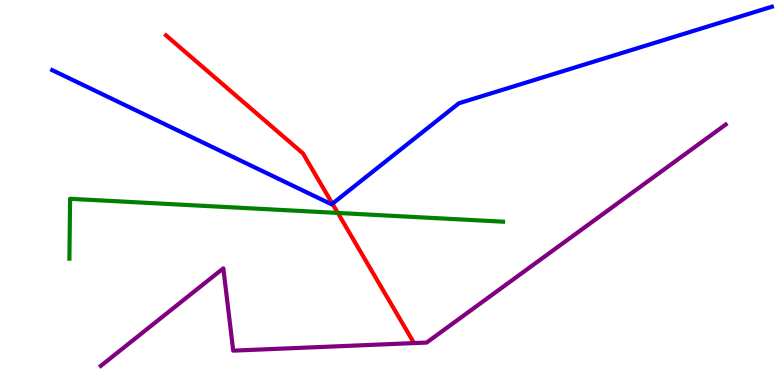[{'lines': ['blue', 'red'], 'intersections': [{'x': 4.29, 'y': 4.71}]}, {'lines': ['green', 'red'], 'intersections': [{'x': 4.36, 'y': 4.47}]}, {'lines': ['purple', 'red'], 'intersections': []}, {'lines': ['blue', 'green'], 'intersections': []}, {'lines': ['blue', 'purple'], 'intersections': []}, {'lines': ['green', 'purple'], 'intersections': []}]